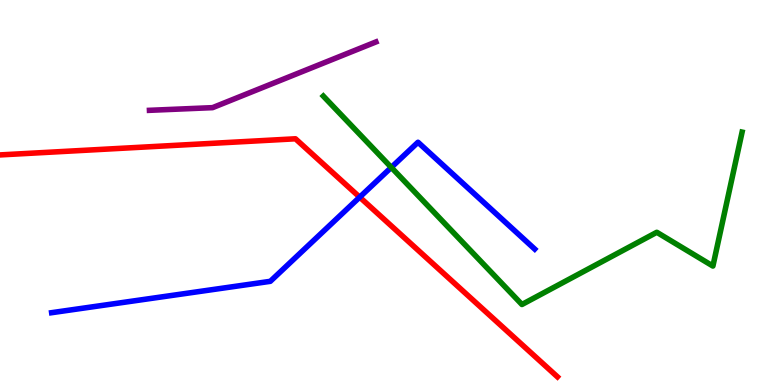[{'lines': ['blue', 'red'], 'intersections': [{'x': 4.64, 'y': 4.88}]}, {'lines': ['green', 'red'], 'intersections': []}, {'lines': ['purple', 'red'], 'intersections': []}, {'lines': ['blue', 'green'], 'intersections': [{'x': 5.05, 'y': 5.65}]}, {'lines': ['blue', 'purple'], 'intersections': []}, {'lines': ['green', 'purple'], 'intersections': []}]